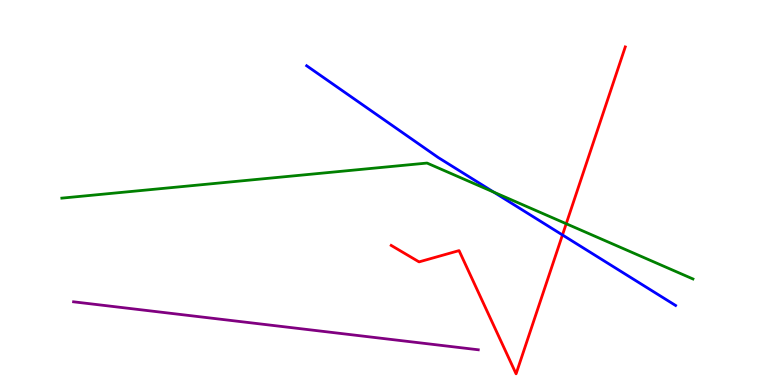[{'lines': ['blue', 'red'], 'intersections': [{'x': 7.26, 'y': 3.9}]}, {'lines': ['green', 'red'], 'intersections': [{'x': 7.31, 'y': 4.19}]}, {'lines': ['purple', 'red'], 'intersections': []}, {'lines': ['blue', 'green'], 'intersections': [{'x': 6.37, 'y': 5.01}]}, {'lines': ['blue', 'purple'], 'intersections': []}, {'lines': ['green', 'purple'], 'intersections': []}]